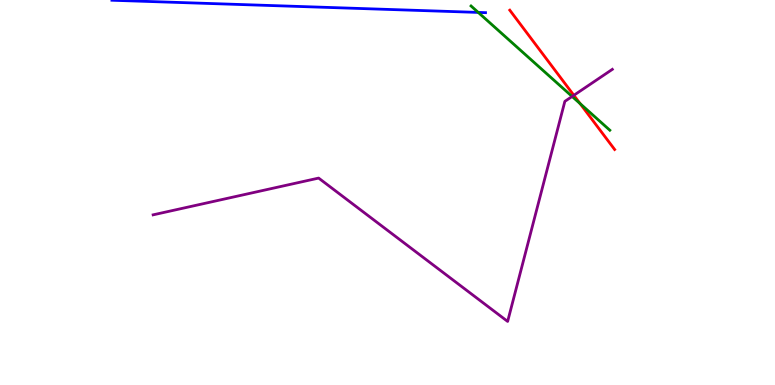[{'lines': ['blue', 'red'], 'intersections': []}, {'lines': ['green', 'red'], 'intersections': [{'x': 7.49, 'y': 7.31}]}, {'lines': ['purple', 'red'], 'intersections': [{'x': 7.4, 'y': 7.52}]}, {'lines': ['blue', 'green'], 'intersections': [{'x': 6.17, 'y': 9.68}]}, {'lines': ['blue', 'purple'], 'intersections': []}, {'lines': ['green', 'purple'], 'intersections': [{'x': 7.38, 'y': 7.49}]}]